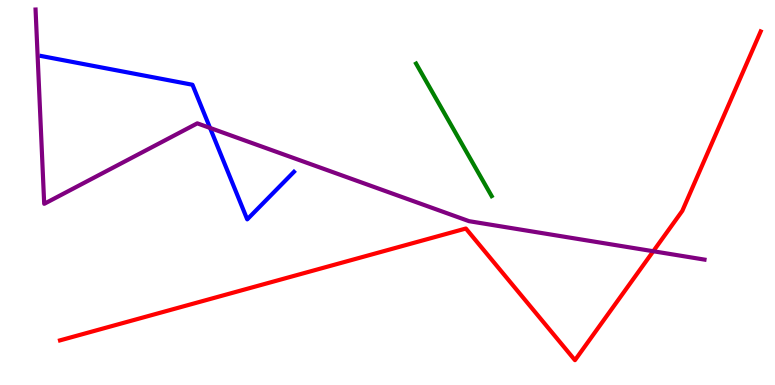[{'lines': ['blue', 'red'], 'intersections': []}, {'lines': ['green', 'red'], 'intersections': []}, {'lines': ['purple', 'red'], 'intersections': [{'x': 8.43, 'y': 3.47}]}, {'lines': ['blue', 'green'], 'intersections': []}, {'lines': ['blue', 'purple'], 'intersections': [{'x': 2.71, 'y': 6.68}]}, {'lines': ['green', 'purple'], 'intersections': []}]